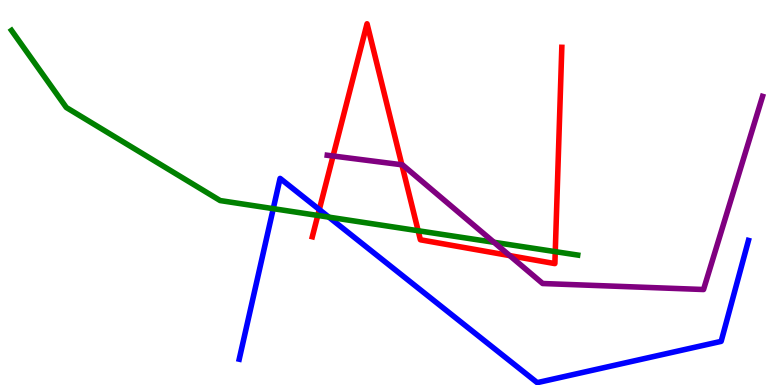[{'lines': ['blue', 'red'], 'intersections': [{'x': 4.12, 'y': 4.56}]}, {'lines': ['green', 'red'], 'intersections': [{'x': 4.1, 'y': 4.4}, {'x': 5.4, 'y': 4.01}, {'x': 7.16, 'y': 3.46}]}, {'lines': ['purple', 'red'], 'intersections': [{'x': 4.3, 'y': 5.95}, {'x': 5.19, 'y': 5.72}, {'x': 6.58, 'y': 3.36}]}, {'lines': ['blue', 'green'], 'intersections': [{'x': 3.53, 'y': 4.58}, {'x': 4.24, 'y': 4.36}]}, {'lines': ['blue', 'purple'], 'intersections': []}, {'lines': ['green', 'purple'], 'intersections': [{'x': 6.37, 'y': 3.71}]}]